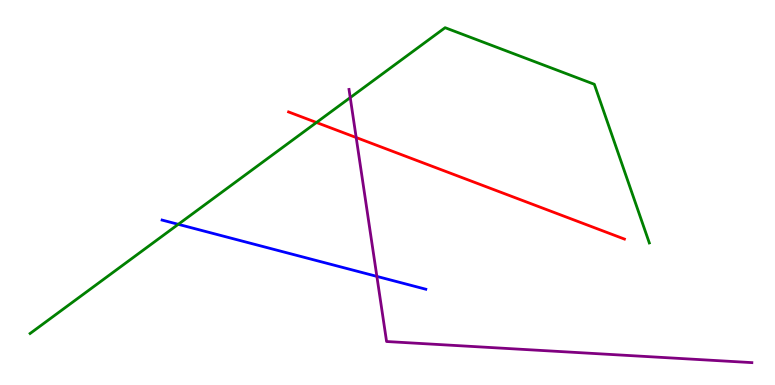[{'lines': ['blue', 'red'], 'intersections': []}, {'lines': ['green', 'red'], 'intersections': [{'x': 4.08, 'y': 6.82}]}, {'lines': ['purple', 'red'], 'intersections': [{'x': 4.6, 'y': 6.43}]}, {'lines': ['blue', 'green'], 'intersections': [{'x': 2.3, 'y': 4.17}]}, {'lines': ['blue', 'purple'], 'intersections': [{'x': 4.86, 'y': 2.82}]}, {'lines': ['green', 'purple'], 'intersections': [{'x': 4.52, 'y': 7.46}]}]